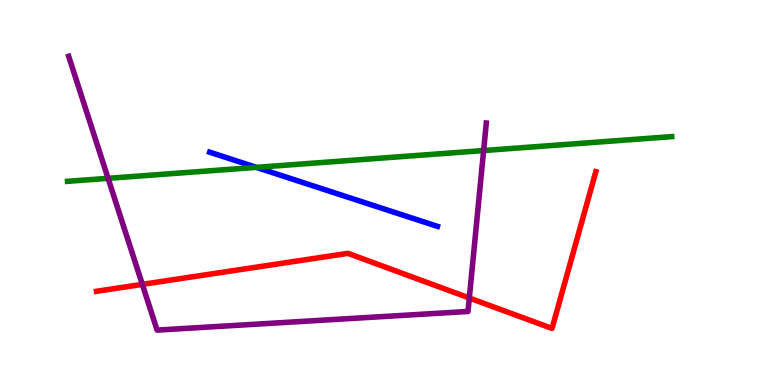[{'lines': ['blue', 'red'], 'intersections': []}, {'lines': ['green', 'red'], 'intersections': []}, {'lines': ['purple', 'red'], 'intersections': [{'x': 1.84, 'y': 2.61}, {'x': 6.06, 'y': 2.26}]}, {'lines': ['blue', 'green'], 'intersections': [{'x': 3.31, 'y': 5.65}]}, {'lines': ['blue', 'purple'], 'intersections': []}, {'lines': ['green', 'purple'], 'intersections': [{'x': 1.39, 'y': 5.37}, {'x': 6.24, 'y': 6.09}]}]